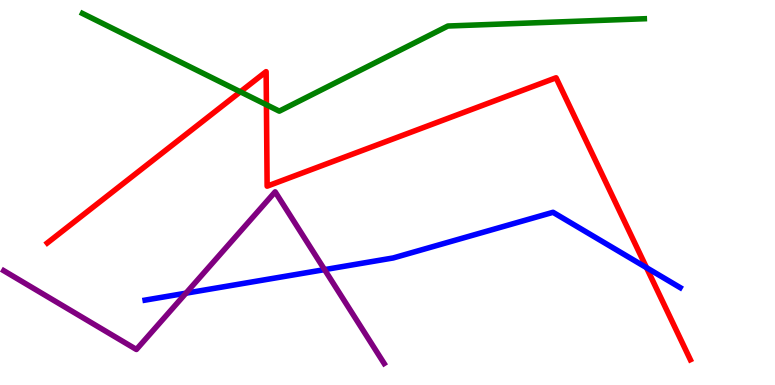[{'lines': ['blue', 'red'], 'intersections': [{'x': 8.34, 'y': 3.05}]}, {'lines': ['green', 'red'], 'intersections': [{'x': 3.1, 'y': 7.62}, {'x': 3.44, 'y': 7.28}]}, {'lines': ['purple', 'red'], 'intersections': []}, {'lines': ['blue', 'green'], 'intersections': []}, {'lines': ['blue', 'purple'], 'intersections': [{'x': 2.4, 'y': 2.38}, {'x': 4.19, 'y': 3.0}]}, {'lines': ['green', 'purple'], 'intersections': []}]